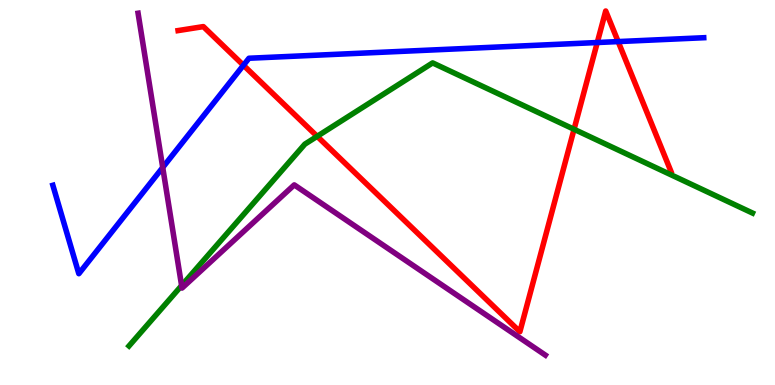[{'lines': ['blue', 'red'], 'intersections': [{'x': 3.14, 'y': 8.31}, {'x': 7.71, 'y': 8.9}, {'x': 7.98, 'y': 8.92}]}, {'lines': ['green', 'red'], 'intersections': [{'x': 4.09, 'y': 6.46}, {'x': 7.41, 'y': 6.64}]}, {'lines': ['purple', 'red'], 'intersections': []}, {'lines': ['blue', 'green'], 'intersections': []}, {'lines': ['blue', 'purple'], 'intersections': [{'x': 2.1, 'y': 5.65}]}, {'lines': ['green', 'purple'], 'intersections': [{'x': 2.34, 'y': 2.58}]}]